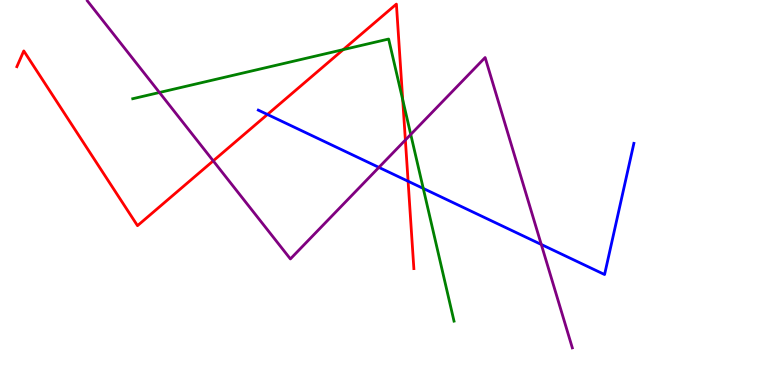[{'lines': ['blue', 'red'], 'intersections': [{'x': 3.45, 'y': 7.03}, {'x': 5.27, 'y': 5.29}]}, {'lines': ['green', 'red'], 'intersections': [{'x': 4.43, 'y': 8.71}, {'x': 5.2, 'y': 7.41}]}, {'lines': ['purple', 'red'], 'intersections': [{'x': 2.75, 'y': 5.82}, {'x': 5.23, 'y': 6.36}]}, {'lines': ['blue', 'green'], 'intersections': [{'x': 5.46, 'y': 5.11}]}, {'lines': ['blue', 'purple'], 'intersections': [{'x': 4.89, 'y': 5.65}, {'x': 6.98, 'y': 3.65}]}, {'lines': ['green', 'purple'], 'intersections': [{'x': 2.06, 'y': 7.6}, {'x': 5.3, 'y': 6.51}]}]